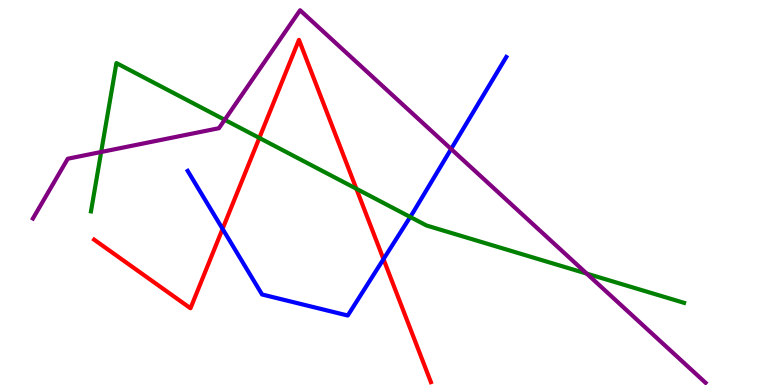[{'lines': ['blue', 'red'], 'intersections': [{'x': 2.87, 'y': 4.06}, {'x': 4.95, 'y': 3.27}]}, {'lines': ['green', 'red'], 'intersections': [{'x': 3.35, 'y': 6.42}, {'x': 4.6, 'y': 5.1}]}, {'lines': ['purple', 'red'], 'intersections': []}, {'lines': ['blue', 'green'], 'intersections': [{'x': 5.29, 'y': 4.36}]}, {'lines': ['blue', 'purple'], 'intersections': [{'x': 5.82, 'y': 6.13}]}, {'lines': ['green', 'purple'], 'intersections': [{'x': 1.31, 'y': 6.05}, {'x': 2.9, 'y': 6.89}, {'x': 7.57, 'y': 2.89}]}]